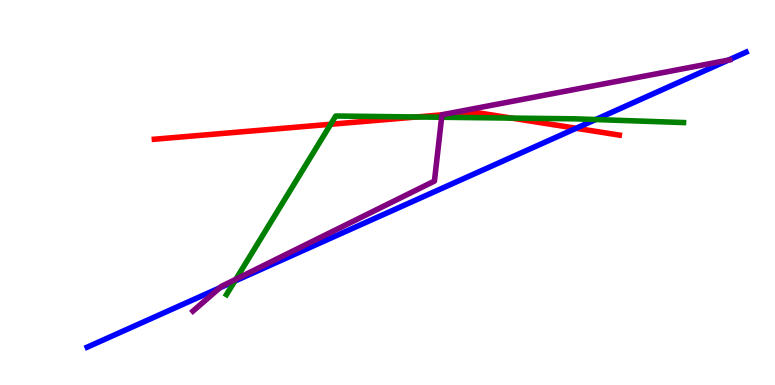[{'lines': ['blue', 'red'], 'intersections': [{'x': 7.43, 'y': 6.67}]}, {'lines': ['green', 'red'], 'intersections': [{'x': 4.27, 'y': 6.77}, {'x': 5.38, 'y': 6.96}, {'x': 6.6, 'y': 6.93}]}, {'lines': ['purple', 'red'], 'intersections': [{'x': 5.7, 'y': 7.02}]}, {'lines': ['blue', 'green'], 'intersections': [{'x': 3.03, 'y': 2.7}, {'x': 7.69, 'y': 6.89}]}, {'lines': ['blue', 'purple'], 'intersections': [{'x': 2.84, 'y': 2.53}, {'x': 9.4, 'y': 8.44}]}, {'lines': ['green', 'purple'], 'intersections': [{'x': 3.04, 'y': 2.75}, {'x': 5.7, 'y': 6.95}]}]